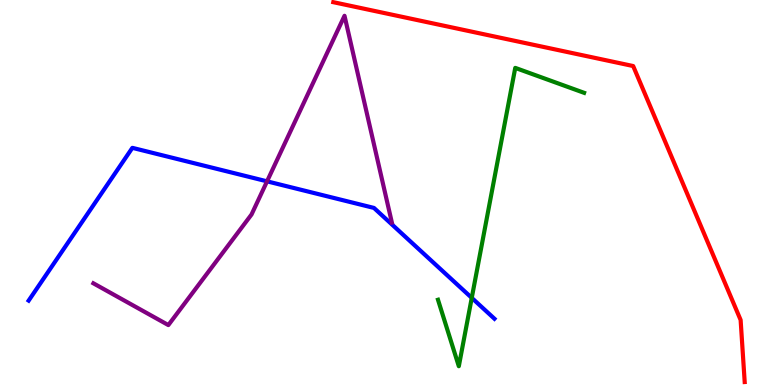[{'lines': ['blue', 'red'], 'intersections': []}, {'lines': ['green', 'red'], 'intersections': []}, {'lines': ['purple', 'red'], 'intersections': []}, {'lines': ['blue', 'green'], 'intersections': [{'x': 6.09, 'y': 2.26}]}, {'lines': ['blue', 'purple'], 'intersections': [{'x': 3.45, 'y': 5.29}]}, {'lines': ['green', 'purple'], 'intersections': []}]